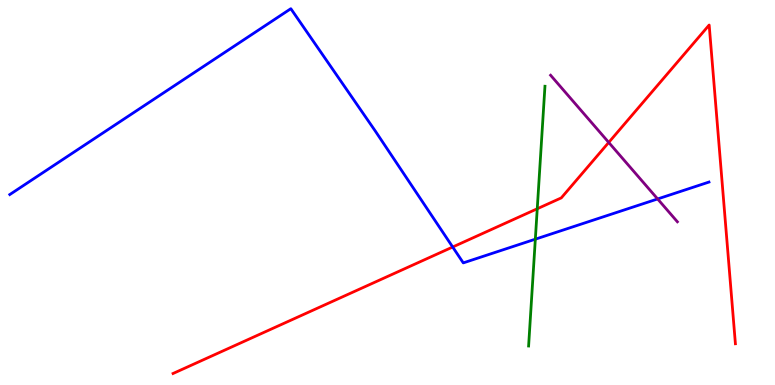[{'lines': ['blue', 'red'], 'intersections': [{'x': 5.84, 'y': 3.58}]}, {'lines': ['green', 'red'], 'intersections': [{'x': 6.93, 'y': 4.58}]}, {'lines': ['purple', 'red'], 'intersections': [{'x': 7.85, 'y': 6.3}]}, {'lines': ['blue', 'green'], 'intersections': [{'x': 6.91, 'y': 3.79}]}, {'lines': ['blue', 'purple'], 'intersections': [{'x': 8.49, 'y': 4.83}]}, {'lines': ['green', 'purple'], 'intersections': []}]